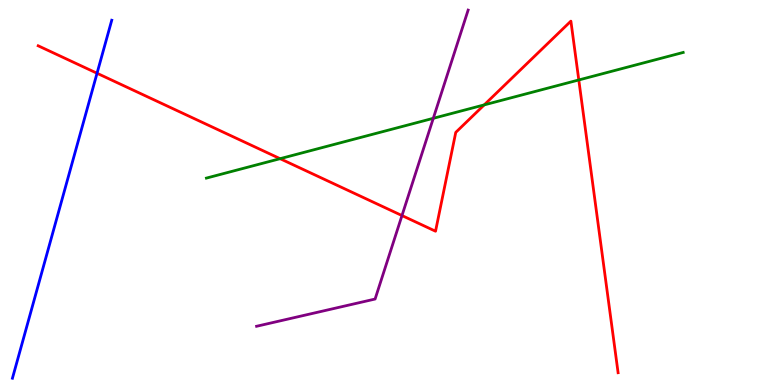[{'lines': ['blue', 'red'], 'intersections': [{'x': 1.25, 'y': 8.1}]}, {'lines': ['green', 'red'], 'intersections': [{'x': 3.61, 'y': 5.88}, {'x': 6.25, 'y': 7.28}, {'x': 7.47, 'y': 7.92}]}, {'lines': ['purple', 'red'], 'intersections': [{'x': 5.19, 'y': 4.4}]}, {'lines': ['blue', 'green'], 'intersections': []}, {'lines': ['blue', 'purple'], 'intersections': []}, {'lines': ['green', 'purple'], 'intersections': [{'x': 5.59, 'y': 6.93}]}]